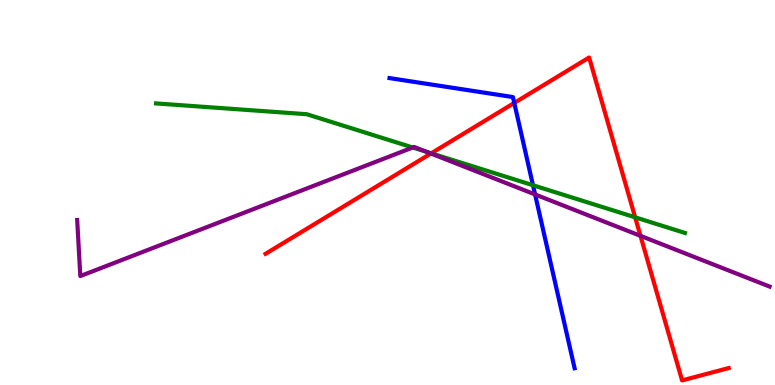[{'lines': ['blue', 'red'], 'intersections': [{'x': 6.64, 'y': 7.33}]}, {'lines': ['green', 'red'], 'intersections': [{'x': 5.56, 'y': 6.02}, {'x': 8.2, 'y': 4.36}]}, {'lines': ['purple', 'red'], 'intersections': [{'x': 5.56, 'y': 6.01}, {'x': 8.26, 'y': 3.87}]}, {'lines': ['blue', 'green'], 'intersections': [{'x': 6.88, 'y': 5.19}]}, {'lines': ['blue', 'purple'], 'intersections': [{'x': 6.9, 'y': 4.95}]}, {'lines': ['green', 'purple'], 'intersections': [{'x': 5.33, 'y': 6.17}, {'x': 5.51, 'y': 6.05}]}]